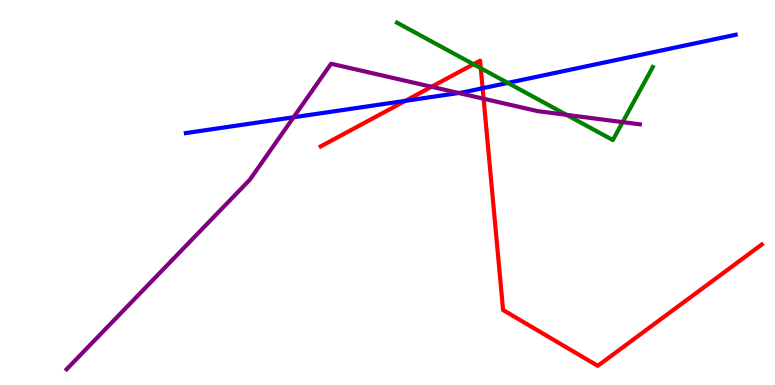[{'lines': ['blue', 'red'], 'intersections': [{'x': 5.23, 'y': 7.38}, {'x': 6.23, 'y': 7.71}]}, {'lines': ['green', 'red'], 'intersections': [{'x': 6.11, 'y': 8.33}, {'x': 6.2, 'y': 8.23}]}, {'lines': ['purple', 'red'], 'intersections': [{'x': 5.57, 'y': 7.75}, {'x': 6.24, 'y': 7.44}]}, {'lines': ['blue', 'green'], 'intersections': [{'x': 6.55, 'y': 7.85}]}, {'lines': ['blue', 'purple'], 'intersections': [{'x': 3.79, 'y': 6.95}, {'x': 5.92, 'y': 7.58}]}, {'lines': ['green', 'purple'], 'intersections': [{'x': 7.31, 'y': 7.02}, {'x': 8.03, 'y': 6.83}]}]